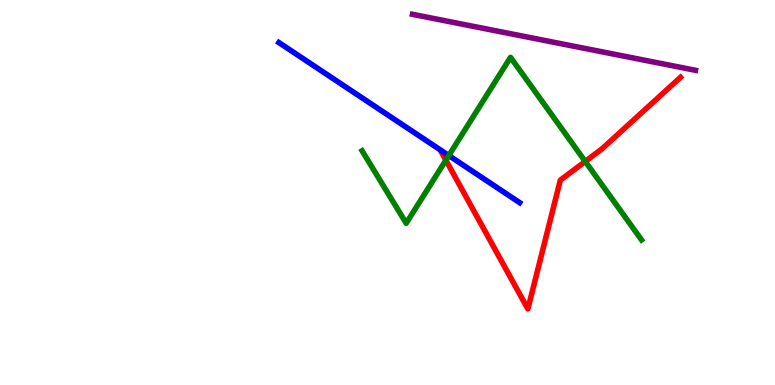[{'lines': ['blue', 'red'], 'intersections': []}, {'lines': ['green', 'red'], 'intersections': [{'x': 5.75, 'y': 5.84}, {'x': 7.55, 'y': 5.81}]}, {'lines': ['purple', 'red'], 'intersections': []}, {'lines': ['blue', 'green'], 'intersections': [{'x': 5.79, 'y': 5.96}]}, {'lines': ['blue', 'purple'], 'intersections': []}, {'lines': ['green', 'purple'], 'intersections': []}]